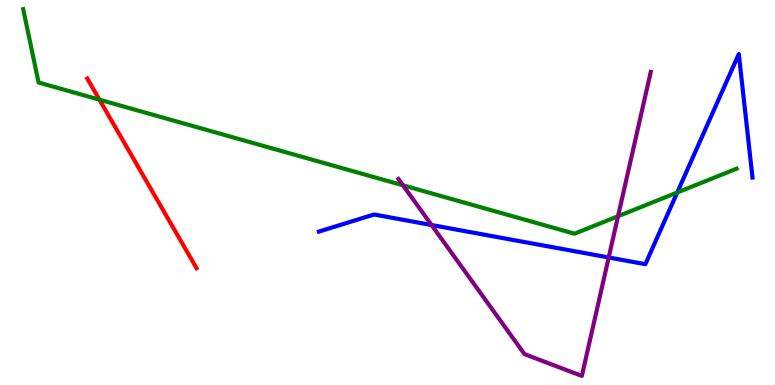[{'lines': ['blue', 'red'], 'intersections': []}, {'lines': ['green', 'red'], 'intersections': [{'x': 1.28, 'y': 7.41}]}, {'lines': ['purple', 'red'], 'intersections': []}, {'lines': ['blue', 'green'], 'intersections': [{'x': 8.74, 'y': 5.0}]}, {'lines': ['blue', 'purple'], 'intersections': [{'x': 5.57, 'y': 4.16}, {'x': 7.85, 'y': 3.31}]}, {'lines': ['green', 'purple'], 'intersections': [{'x': 5.2, 'y': 5.19}, {'x': 7.97, 'y': 4.38}]}]